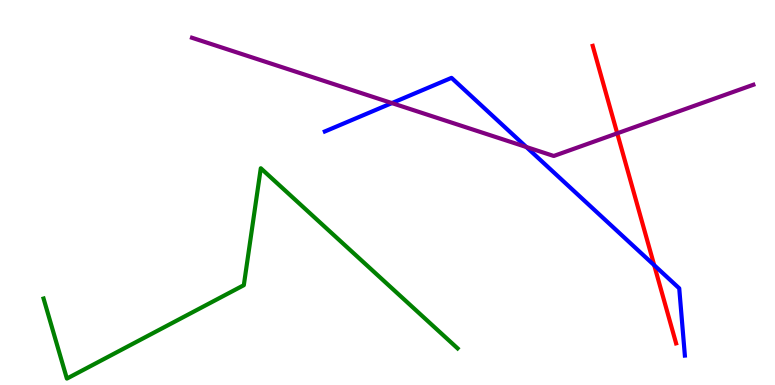[{'lines': ['blue', 'red'], 'intersections': [{'x': 8.44, 'y': 3.11}]}, {'lines': ['green', 'red'], 'intersections': []}, {'lines': ['purple', 'red'], 'intersections': [{'x': 7.96, 'y': 6.54}]}, {'lines': ['blue', 'green'], 'intersections': []}, {'lines': ['blue', 'purple'], 'intersections': [{'x': 5.06, 'y': 7.32}, {'x': 6.79, 'y': 6.18}]}, {'lines': ['green', 'purple'], 'intersections': []}]